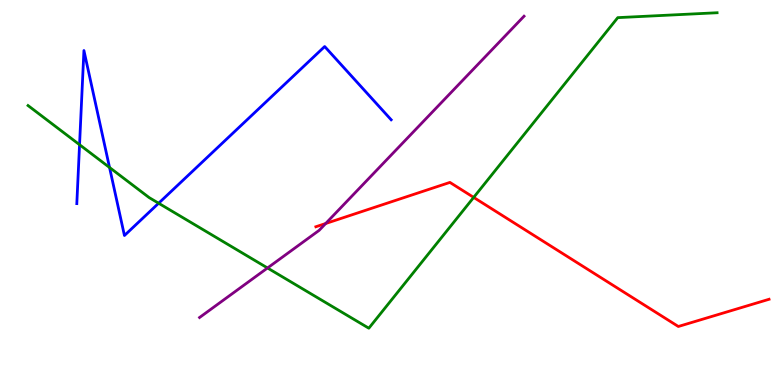[{'lines': ['blue', 'red'], 'intersections': []}, {'lines': ['green', 'red'], 'intersections': [{'x': 6.11, 'y': 4.87}]}, {'lines': ['purple', 'red'], 'intersections': [{'x': 4.2, 'y': 4.19}]}, {'lines': ['blue', 'green'], 'intersections': [{'x': 1.03, 'y': 6.24}, {'x': 1.41, 'y': 5.65}, {'x': 2.05, 'y': 4.72}]}, {'lines': ['blue', 'purple'], 'intersections': []}, {'lines': ['green', 'purple'], 'intersections': [{'x': 3.45, 'y': 3.04}]}]